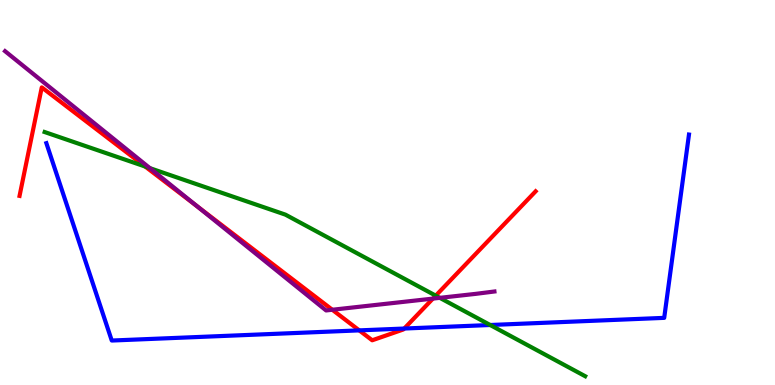[{'lines': ['blue', 'red'], 'intersections': [{'x': 4.64, 'y': 1.42}, {'x': 5.22, 'y': 1.47}]}, {'lines': ['green', 'red'], 'intersections': [{'x': 1.87, 'y': 5.67}, {'x': 5.62, 'y': 2.32}]}, {'lines': ['purple', 'red'], 'intersections': [{'x': 2.54, 'y': 4.64}, {'x': 4.29, 'y': 1.95}, {'x': 5.59, 'y': 2.24}]}, {'lines': ['blue', 'green'], 'intersections': [{'x': 6.33, 'y': 1.56}]}, {'lines': ['blue', 'purple'], 'intersections': []}, {'lines': ['green', 'purple'], 'intersections': [{'x': 1.93, 'y': 5.63}, {'x': 5.67, 'y': 2.26}]}]